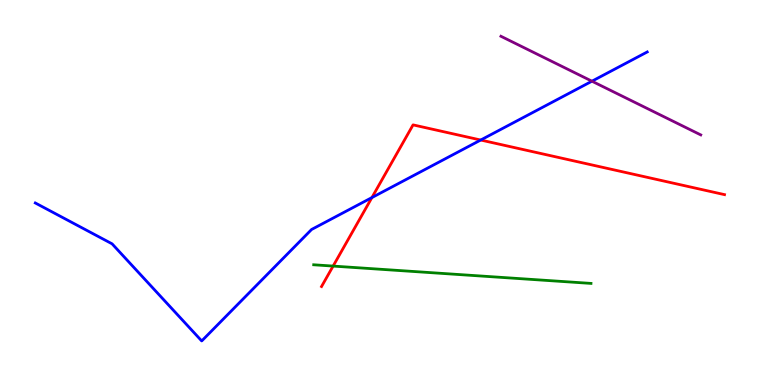[{'lines': ['blue', 'red'], 'intersections': [{'x': 4.8, 'y': 4.87}, {'x': 6.2, 'y': 6.36}]}, {'lines': ['green', 'red'], 'intersections': [{'x': 4.3, 'y': 3.09}]}, {'lines': ['purple', 'red'], 'intersections': []}, {'lines': ['blue', 'green'], 'intersections': []}, {'lines': ['blue', 'purple'], 'intersections': [{'x': 7.64, 'y': 7.89}]}, {'lines': ['green', 'purple'], 'intersections': []}]